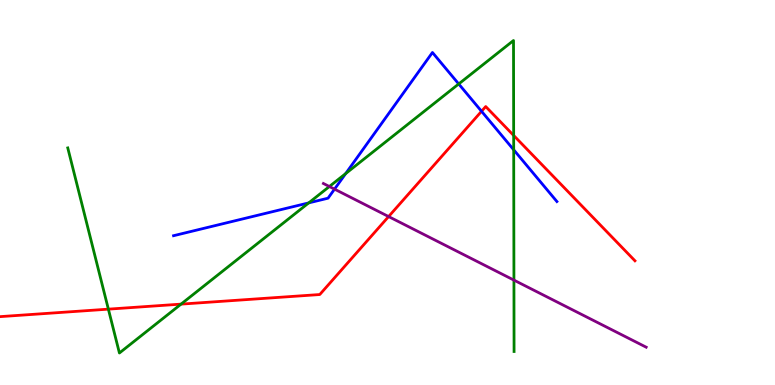[{'lines': ['blue', 'red'], 'intersections': [{'x': 6.21, 'y': 7.11}]}, {'lines': ['green', 'red'], 'intersections': [{'x': 1.4, 'y': 1.97}, {'x': 2.34, 'y': 2.1}, {'x': 6.63, 'y': 6.48}]}, {'lines': ['purple', 'red'], 'intersections': [{'x': 5.01, 'y': 4.37}]}, {'lines': ['blue', 'green'], 'intersections': [{'x': 3.98, 'y': 4.73}, {'x': 4.46, 'y': 5.49}, {'x': 5.92, 'y': 7.82}, {'x': 6.63, 'y': 6.11}]}, {'lines': ['blue', 'purple'], 'intersections': [{'x': 4.32, 'y': 5.09}]}, {'lines': ['green', 'purple'], 'intersections': [{'x': 4.25, 'y': 5.16}, {'x': 6.63, 'y': 2.72}]}]